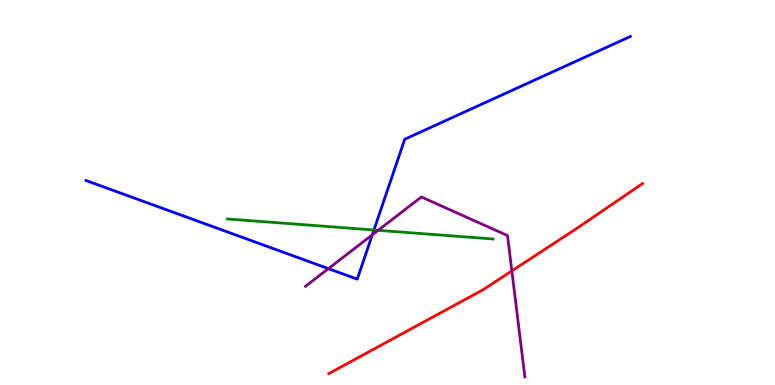[{'lines': ['blue', 'red'], 'intersections': []}, {'lines': ['green', 'red'], 'intersections': []}, {'lines': ['purple', 'red'], 'intersections': [{'x': 6.6, 'y': 2.96}]}, {'lines': ['blue', 'green'], 'intersections': [{'x': 4.82, 'y': 4.03}]}, {'lines': ['blue', 'purple'], 'intersections': [{'x': 4.24, 'y': 3.02}, {'x': 4.8, 'y': 3.9}]}, {'lines': ['green', 'purple'], 'intersections': [{'x': 4.88, 'y': 4.02}]}]